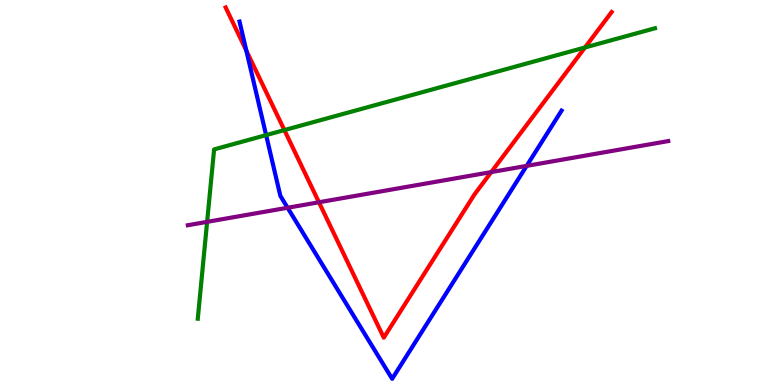[{'lines': ['blue', 'red'], 'intersections': [{'x': 3.18, 'y': 8.68}]}, {'lines': ['green', 'red'], 'intersections': [{'x': 3.67, 'y': 6.62}, {'x': 7.55, 'y': 8.77}]}, {'lines': ['purple', 'red'], 'intersections': [{'x': 4.12, 'y': 4.75}, {'x': 6.34, 'y': 5.53}]}, {'lines': ['blue', 'green'], 'intersections': [{'x': 3.43, 'y': 6.49}]}, {'lines': ['blue', 'purple'], 'intersections': [{'x': 3.71, 'y': 4.6}, {'x': 6.8, 'y': 5.69}]}, {'lines': ['green', 'purple'], 'intersections': [{'x': 2.67, 'y': 4.24}]}]